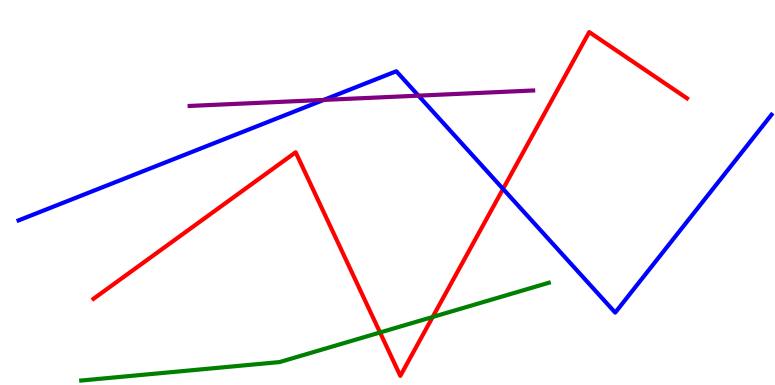[{'lines': ['blue', 'red'], 'intersections': [{'x': 6.49, 'y': 5.09}]}, {'lines': ['green', 'red'], 'intersections': [{'x': 4.9, 'y': 1.36}, {'x': 5.58, 'y': 1.77}]}, {'lines': ['purple', 'red'], 'intersections': []}, {'lines': ['blue', 'green'], 'intersections': []}, {'lines': ['blue', 'purple'], 'intersections': [{'x': 4.18, 'y': 7.4}, {'x': 5.4, 'y': 7.52}]}, {'lines': ['green', 'purple'], 'intersections': []}]